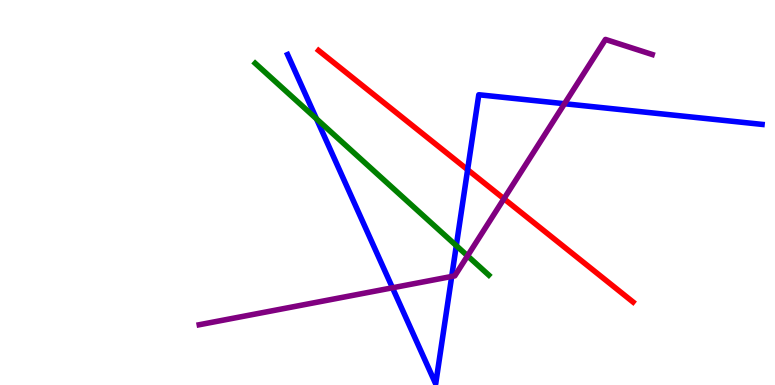[{'lines': ['blue', 'red'], 'intersections': [{'x': 6.03, 'y': 5.59}]}, {'lines': ['green', 'red'], 'intersections': []}, {'lines': ['purple', 'red'], 'intersections': [{'x': 6.5, 'y': 4.84}]}, {'lines': ['blue', 'green'], 'intersections': [{'x': 4.08, 'y': 6.91}, {'x': 5.89, 'y': 3.62}]}, {'lines': ['blue', 'purple'], 'intersections': [{'x': 5.06, 'y': 2.52}, {'x': 5.83, 'y': 2.82}, {'x': 7.28, 'y': 7.31}]}, {'lines': ['green', 'purple'], 'intersections': [{'x': 6.03, 'y': 3.35}]}]